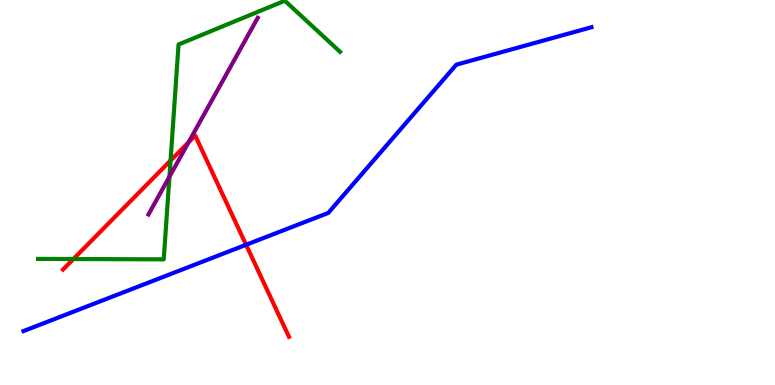[{'lines': ['blue', 'red'], 'intersections': [{'x': 3.18, 'y': 3.64}]}, {'lines': ['green', 'red'], 'intersections': [{'x': 0.947, 'y': 3.27}, {'x': 2.2, 'y': 5.83}]}, {'lines': ['purple', 'red'], 'intersections': [{'x': 2.43, 'y': 6.3}]}, {'lines': ['blue', 'green'], 'intersections': []}, {'lines': ['blue', 'purple'], 'intersections': []}, {'lines': ['green', 'purple'], 'intersections': [{'x': 2.19, 'y': 5.41}]}]